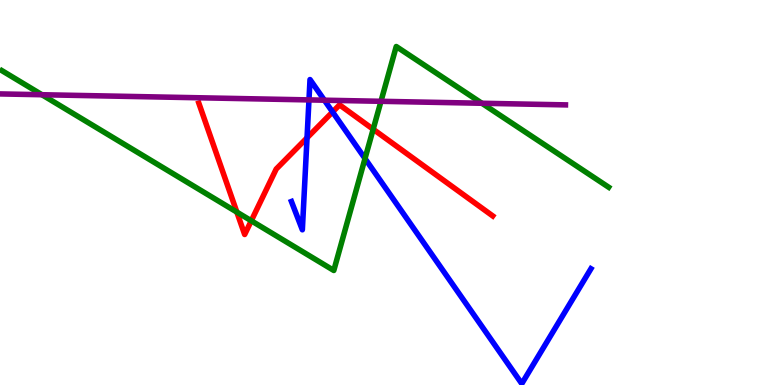[{'lines': ['blue', 'red'], 'intersections': [{'x': 3.96, 'y': 6.42}, {'x': 4.29, 'y': 7.09}]}, {'lines': ['green', 'red'], 'intersections': [{'x': 3.06, 'y': 4.49}, {'x': 3.24, 'y': 4.27}, {'x': 4.82, 'y': 6.64}]}, {'lines': ['purple', 'red'], 'intersections': []}, {'lines': ['blue', 'green'], 'intersections': [{'x': 4.71, 'y': 5.88}]}, {'lines': ['blue', 'purple'], 'intersections': [{'x': 3.99, 'y': 7.41}, {'x': 4.19, 'y': 7.4}]}, {'lines': ['green', 'purple'], 'intersections': [{'x': 0.541, 'y': 7.54}, {'x': 4.92, 'y': 7.37}, {'x': 6.22, 'y': 7.32}]}]